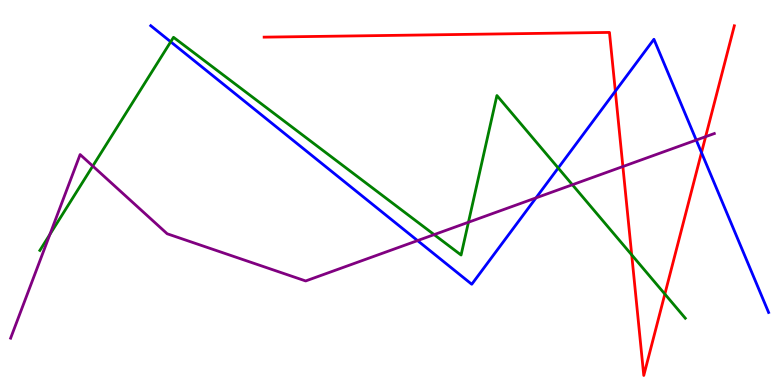[{'lines': ['blue', 'red'], 'intersections': [{'x': 7.94, 'y': 7.63}, {'x': 9.05, 'y': 6.04}]}, {'lines': ['green', 'red'], 'intersections': [{'x': 8.15, 'y': 3.38}, {'x': 8.58, 'y': 2.36}]}, {'lines': ['purple', 'red'], 'intersections': [{'x': 8.04, 'y': 5.67}, {'x': 9.1, 'y': 6.45}]}, {'lines': ['blue', 'green'], 'intersections': [{'x': 2.2, 'y': 8.91}, {'x': 7.2, 'y': 5.64}]}, {'lines': ['blue', 'purple'], 'intersections': [{'x': 5.39, 'y': 3.75}, {'x': 6.92, 'y': 4.86}, {'x': 8.98, 'y': 6.36}]}, {'lines': ['green', 'purple'], 'intersections': [{'x': 0.644, 'y': 3.91}, {'x': 1.2, 'y': 5.69}, {'x': 5.6, 'y': 3.91}, {'x': 6.04, 'y': 4.23}, {'x': 7.39, 'y': 5.2}]}]